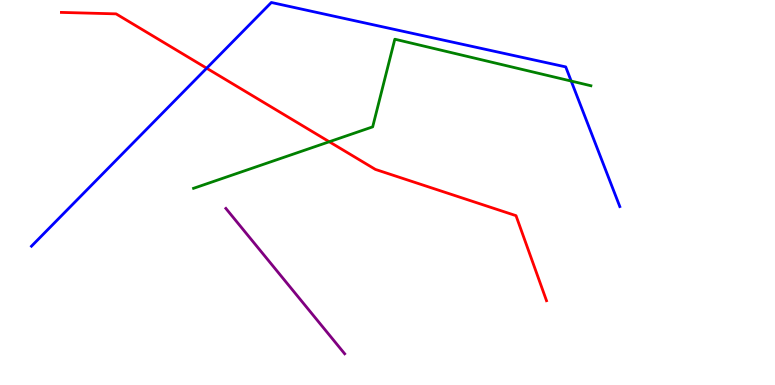[{'lines': ['blue', 'red'], 'intersections': [{'x': 2.67, 'y': 8.23}]}, {'lines': ['green', 'red'], 'intersections': [{'x': 4.25, 'y': 6.32}]}, {'lines': ['purple', 'red'], 'intersections': []}, {'lines': ['blue', 'green'], 'intersections': [{'x': 7.37, 'y': 7.89}]}, {'lines': ['blue', 'purple'], 'intersections': []}, {'lines': ['green', 'purple'], 'intersections': []}]